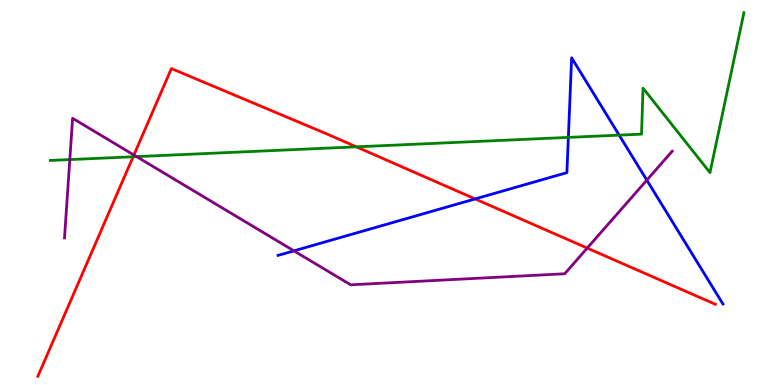[{'lines': ['blue', 'red'], 'intersections': [{'x': 6.13, 'y': 4.83}]}, {'lines': ['green', 'red'], 'intersections': [{'x': 1.72, 'y': 5.93}, {'x': 4.6, 'y': 6.19}]}, {'lines': ['purple', 'red'], 'intersections': [{'x': 1.73, 'y': 5.97}, {'x': 7.58, 'y': 3.56}]}, {'lines': ['blue', 'green'], 'intersections': [{'x': 7.33, 'y': 6.43}, {'x': 7.99, 'y': 6.49}]}, {'lines': ['blue', 'purple'], 'intersections': [{'x': 3.79, 'y': 3.48}, {'x': 8.35, 'y': 5.32}]}, {'lines': ['green', 'purple'], 'intersections': [{'x': 0.901, 'y': 5.86}, {'x': 1.76, 'y': 5.93}]}]